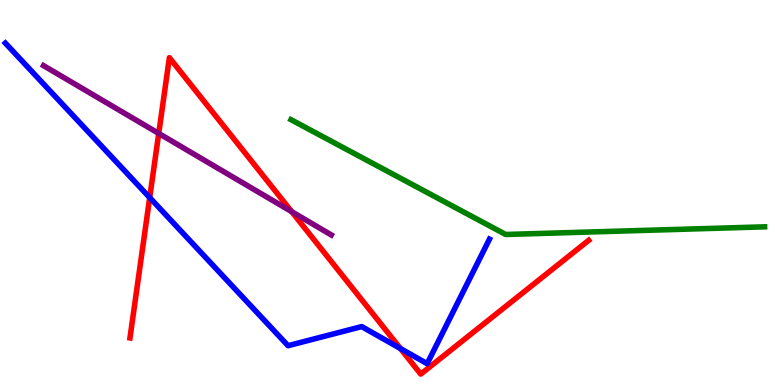[{'lines': ['blue', 'red'], 'intersections': [{'x': 1.93, 'y': 4.87}, {'x': 5.17, 'y': 0.947}]}, {'lines': ['green', 'red'], 'intersections': []}, {'lines': ['purple', 'red'], 'intersections': [{'x': 2.05, 'y': 6.53}, {'x': 3.76, 'y': 4.5}]}, {'lines': ['blue', 'green'], 'intersections': []}, {'lines': ['blue', 'purple'], 'intersections': []}, {'lines': ['green', 'purple'], 'intersections': []}]